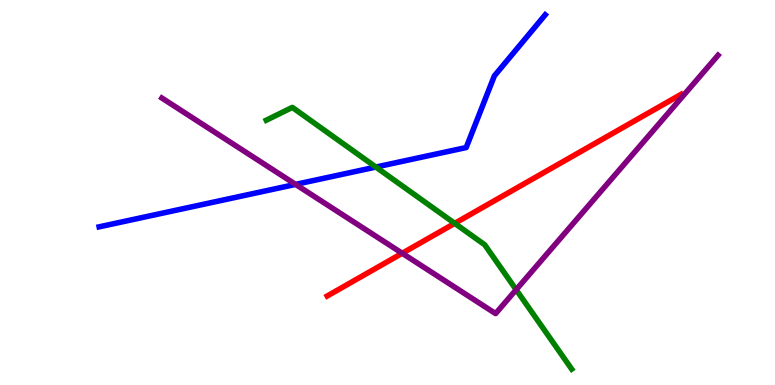[{'lines': ['blue', 'red'], 'intersections': []}, {'lines': ['green', 'red'], 'intersections': [{'x': 5.87, 'y': 4.2}]}, {'lines': ['purple', 'red'], 'intersections': [{'x': 5.19, 'y': 3.42}]}, {'lines': ['blue', 'green'], 'intersections': [{'x': 4.85, 'y': 5.66}]}, {'lines': ['blue', 'purple'], 'intersections': [{'x': 3.81, 'y': 5.21}]}, {'lines': ['green', 'purple'], 'intersections': [{'x': 6.66, 'y': 2.48}]}]